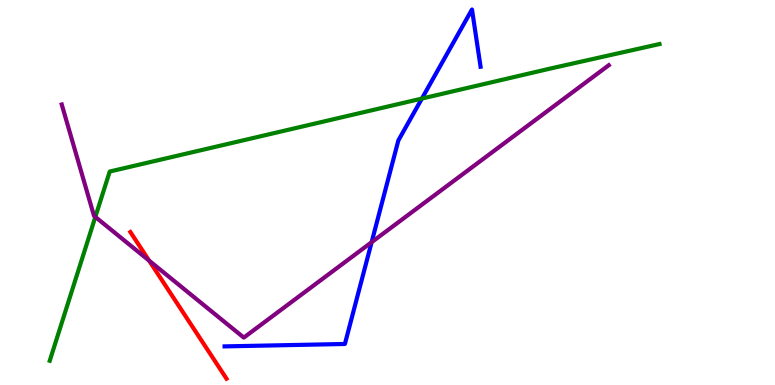[{'lines': ['blue', 'red'], 'intersections': []}, {'lines': ['green', 'red'], 'intersections': []}, {'lines': ['purple', 'red'], 'intersections': [{'x': 1.92, 'y': 3.23}]}, {'lines': ['blue', 'green'], 'intersections': [{'x': 5.44, 'y': 7.44}]}, {'lines': ['blue', 'purple'], 'intersections': [{'x': 4.8, 'y': 3.71}]}, {'lines': ['green', 'purple'], 'intersections': [{'x': 1.23, 'y': 4.37}]}]